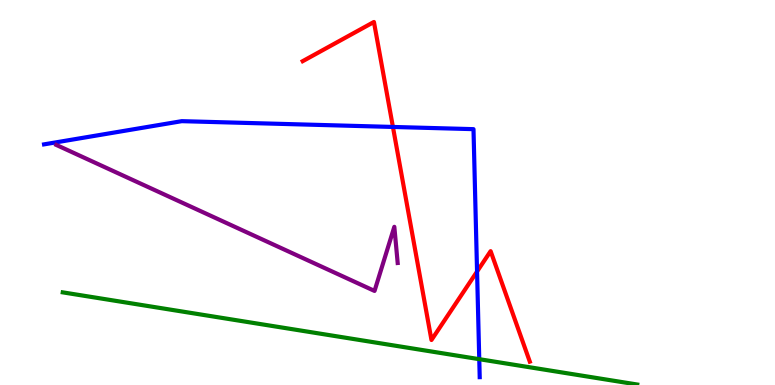[{'lines': ['blue', 'red'], 'intersections': [{'x': 5.07, 'y': 6.7}, {'x': 6.16, 'y': 2.95}]}, {'lines': ['green', 'red'], 'intersections': []}, {'lines': ['purple', 'red'], 'intersections': []}, {'lines': ['blue', 'green'], 'intersections': [{'x': 6.18, 'y': 0.671}]}, {'lines': ['blue', 'purple'], 'intersections': []}, {'lines': ['green', 'purple'], 'intersections': []}]